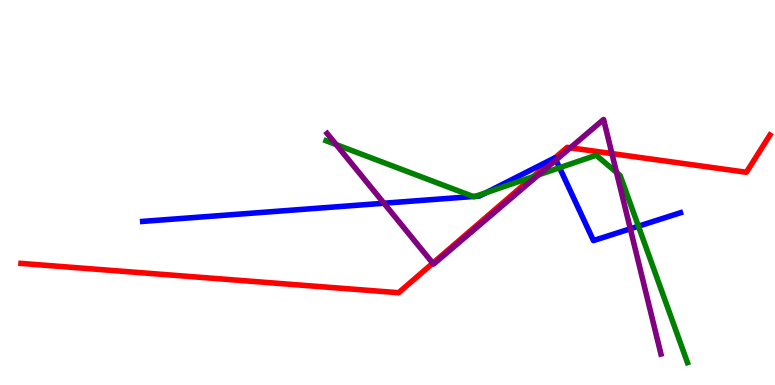[{'lines': ['blue', 'red'], 'intersections': [{'x': 7.16, 'y': 5.9}]}, {'lines': ['green', 'red'], 'intersections': [{'x': 6.88, 'y': 5.41}]}, {'lines': ['purple', 'red'], 'intersections': [{'x': 5.58, 'y': 3.16}, {'x': 7.36, 'y': 6.16}, {'x': 7.9, 'y': 6.01}]}, {'lines': ['blue', 'green'], 'intersections': [{'x': 6.11, 'y': 4.9}, {'x': 6.13, 'y': 4.9}, {'x': 6.27, 'y': 5.0}, {'x': 7.22, 'y': 5.64}, {'x': 8.24, 'y': 4.12}]}, {'lines': ['blue', 'purple'], 'intersections': [{'x': 4.95, 'y': 4.72}, {'x': 7.17, 'y': 5.84}, {'x': 8.13, 'y': 4.06}]}, {'lines': ['green', 'purple'], 'intersections': [{'x': 4.34, 'y': 6.24}, {'x': 6.95, 'y': 5.46}, {'x': 7.96, 'y': 5.52}]}]